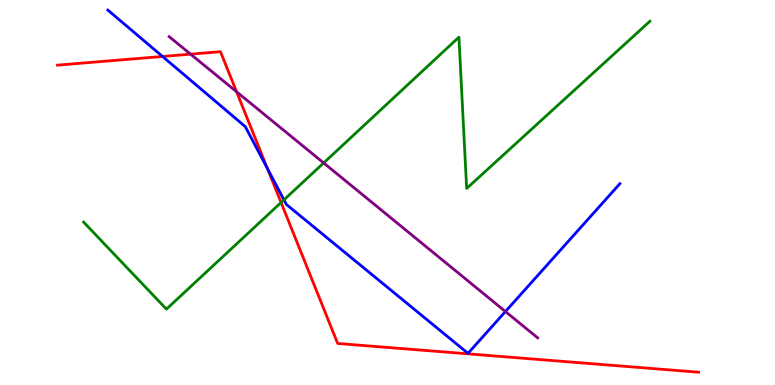[{'lines': ['blue', 'red'], 'intersections': [{'x': 2.1, 'y': 8.53}, {'x': 3.45, 'y': 5.62}]}, {'lines': ['green', 'red'], 'intersections': [{'x': 3.63, 'y': 4.74}]}, {'lines': ['purple', 'red'], 'intersections': [{'x': 2.46, 'y': 8.59}, {'x': 3.05, 'y': 7.62}]}, {'lines': ['blue', 'green'], 'intersections': [{'x': 3.66, 'y': 4.81}]}, {'lines': ['blue', 'purple'], 'intersections': [{'x': 6.52, 'y': 1.91}]}, {'lines': ['green', 'purple'], 'intersections': [{'x': 4.18, 'y': 5.77}]}]